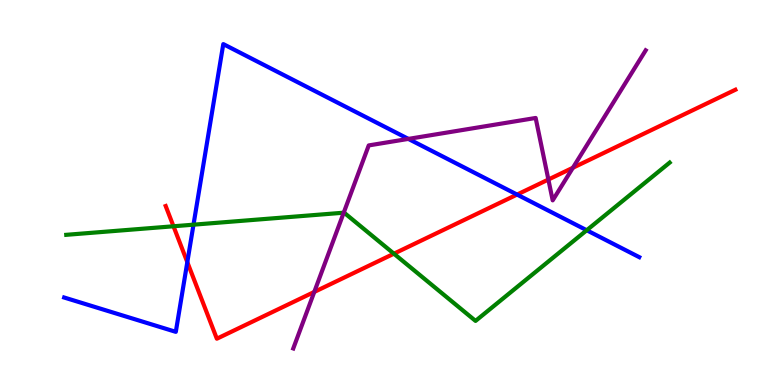[{'lines': ['blue', 'red'], 'intersections': [{'x': 2.42, 'y': 3.19}, {'x': 6.67, 'y': 4.95}]}, {'lines': ['green', 'red'], 'intersections': [{'x': 2.24, 'y': 4.12}, {'x': 5.08, 'y': 3.41}]}, {'lines': ['purple', 'red'], 'intersections': [{'x': 4.06, 'y': 2.42}, {'x': 7.08, 'y': 5.34}, {'x': 7.39, 'y': 5.64}]}, {'lines': ['blue', 'green'], 'intersections': [{'x': 2.5, 'y': 4.16}, {'x': 7.57, 'y': 4.02}]}, {'lines': ['blue', 'purple'], 'intersections': [{'x': 5.27, 'y': 6.39}]}, {'lines': ['green', 'purple'], 'intersections': [{'x': 4.44, 'y': 4.48}]}]